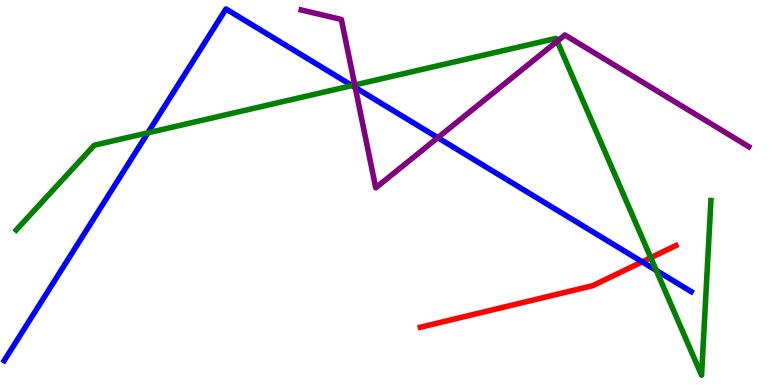[{'lines': ['blue', 'red'], 'intersections': [{'x': 8.29, 'y': 3.2}]}, {'lines': ['green', 'red'], 'intersections': [{'x': 8.4, 'y': 3.31}]}, {'lines': ['purple', 'red'], 'intersections': []}, {'lines': ['blue', 'green'], 'intersections': [{'x': 1.91, 'y': 6.55}, {'x': 4.54, 'y': 7.78}, {'x': 8.47, 'y': 2.98}]}, {'lines': ['blue', 'purple'], 'intersections': [{'x': 4.58, 'y': 7.73}, {'x': 5.65, 'y': 6.42}]}, {'lines': ['green', 'purple'], 'intersections': [{'x': 4.58, 'y': 7.79}, {'x': 7.19, 'y': 8.93}]}]